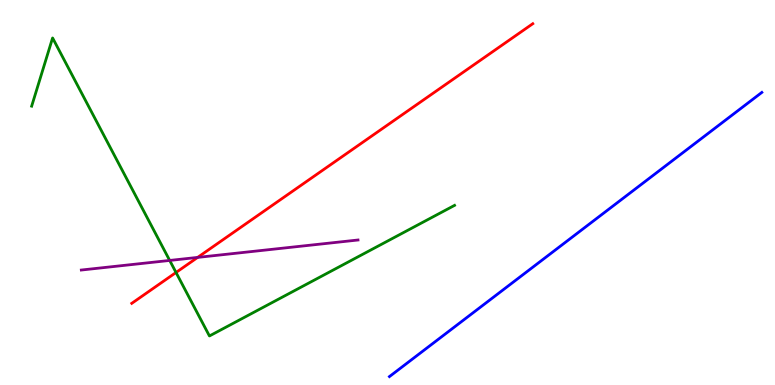[{'lines': ['blue', 'red'], 'intersections': []}, {'lines': ['green', 'red'], 'intersections': [{'x': 2.27, 'y': 2.92}]}, {'lines': ['purple', 'red'], 'intersections': [{'x': 2.55, 'y': 3.31}]}, {'lines': ['blue', 'green'], 'intersections': []}, {'lines': ['blue', 'purple'], 'intersections': []}, {'lines': ['green', 'purple'], 'intersections': [{'x': 2.19, 'y': 3.24}]}]